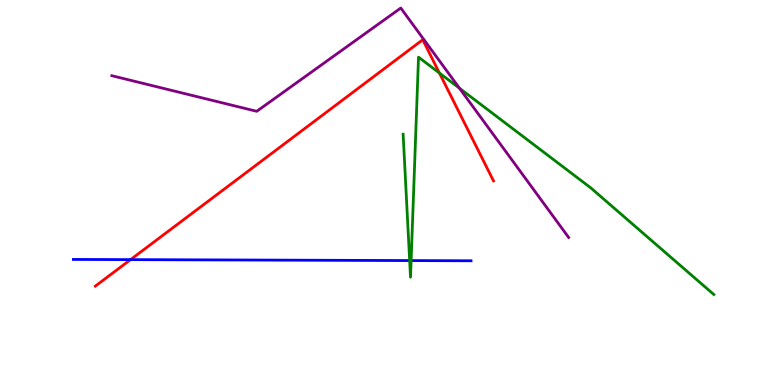[{'lines': ['blue', 'red'], 'intersections': [{'x': 1.68, 'y': 3.26}]}, {'lines': ['green', 'red'], 'intersections': [{'x': 5.67, 'y': 8.1}]}, {'lines': ['purple', 'red'], 'intersections': []}, {'lines': ['blue', 'green'], 'intersections': [{'x': 5.29, 'y': 3.23}, {'x': 5.3, 'y': 3.23}]}, {'lines': ['blue', 'purple'], 'intersections': []}, {'lines': ['green', 'purple'], 'intersections': [{'x': 5.93, 'y': 7.71}]}]